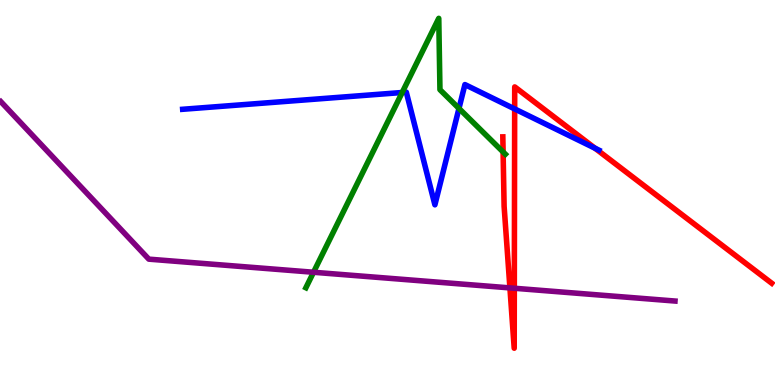[{'lines': ['blue', 'red'], 'intersections': [{'x': 6.64, 'y': 7.17}, {'x': 7.68, 'y': 6.15}]}, {'lines': ['green', 'red'], 'intersections': [{'x': 6.49, 'y': 6.05}]}, {'lines': ['purple', 'red'], 'intersections': [{'x': 6.58, 'y': 2.52}, {'x': 6.64, 'y': 2.51}]}, {'lines': ['blue', 'green'], 'intersections': [{'x': 5.19, 'y': 7.6}, {'x': 5.92, 'y': 7.18}]}, {'lines': ['blue', 'purple'], 'intersections': []}, {'lines': ['green', 'purple'], 'intersections': [{'x': 4.05, 'y': 2.93}]}]